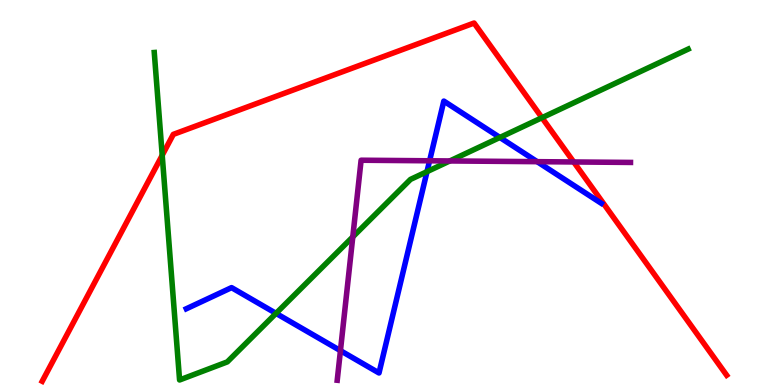[{'lines': ['blue', 'red'], 'intersections': []}, {'lines': ['green', 'red'], 'intersections': [{'x': 2.09, 'y': 5.97}, {'x': 6.99, 'y': 6.94}]}, {'lines': ['purple', 'red'], 'intersections': [{'x': 7.4, 'y': 5.79}]}, {'lines': ['blue', 'green'], 'intersections': [{'x': 3.56, 'y': 1.86}, {'x': 5.51, 'y': 5.54}, {'x': 6.45, 'y': 6.43}]}, {'lines': ['blue', 'purple'], 'intersections': [{'x': 4.39, 'y': 0.892}, {'x': 5.54, 'y': 5.82}, {'x': 6.93, 'y': 5.8}]}, {'lines': ['green', 'purple'], 'intersections': [{'x': 4.55, 'y': 3.85}, {'x': 5.8, 'y': 5.82}]}]